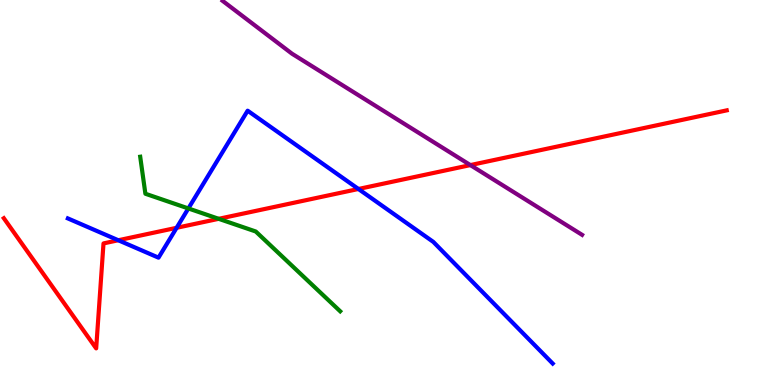[{'lines': ['blue', 'red'], 'intersections': [{'x': 1.53, 'y': 3.76}, {'x': 2.28, 'y': 4.08}, {'x': 4.62, 'y': 5.09}]}, {'lines': ['green', 'red'], 'intersections': [{'x': 2.82, 'y': 4.32}]}, {'lines': ['purple', 'red'], 'intersections': [{'x': 6.07, 'y': 5.71}]}, {'lines': ['blue', 'green'], 'intersections': [{'x': 2.43, 'y': 4.59}]}, {'lines': ['blue', 'purple'], 'intersections': []}, {'lines': ['green', 'purple'], 'intersections': []}]